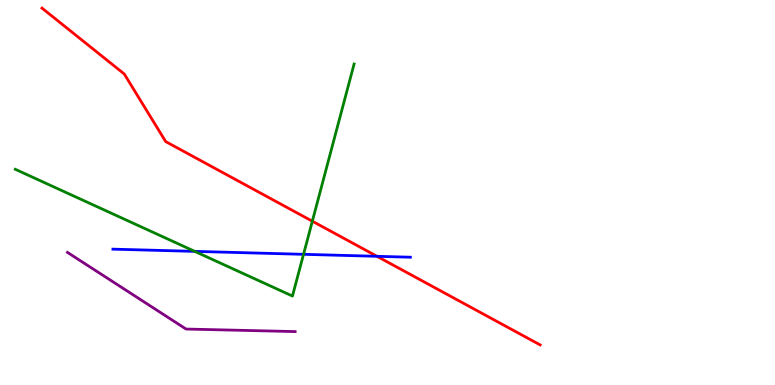[{'lines': ['blue', 'red'], 'intersections': [{'x': 4.86, 'y': 3.34}]}, {'lines': ['green', 'red'], 'intersections': [{'x': 4.03, 'y': 4.25}]}, {'lines': ['purple', 'red'], 'intersections': []}, {'lines': ['blue', 'green'], 'intersections': [{'x': 2.51, 'y': 3.47}, {'x': 3.92, 'y': 3.39}]}, {'lines': ['blue', 'purple'], 'intersections': []}, {'lines': ['green', 'purple'], 'intersections': []}]